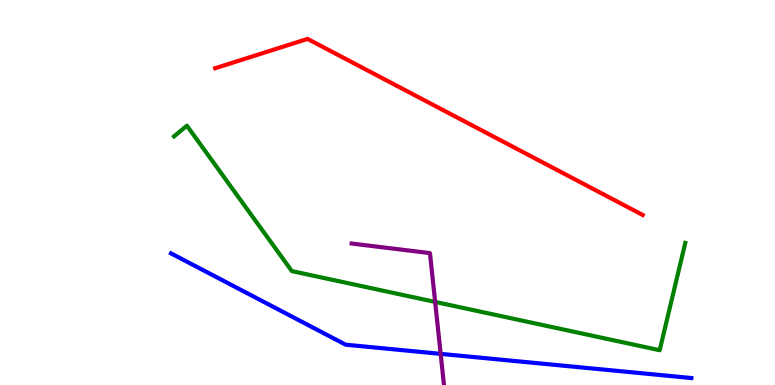[{'lines': ['blue', 'red'], 'intersections': []}, {'lines': ['green', 'red'], 'intersections': []}, {'lines': ['purple', 'red'], 'intersections': []}, {'lines': ['blue', 'green'], 'intersections': []}, {'lines': ['blue', 'purple'], 'intersections': [{'x': 5.69, 'y': 0.809}]}, {'lines': ['green', 'purple'], 'intersections': [{'x': 5.61, 'y': 2.16}]}]